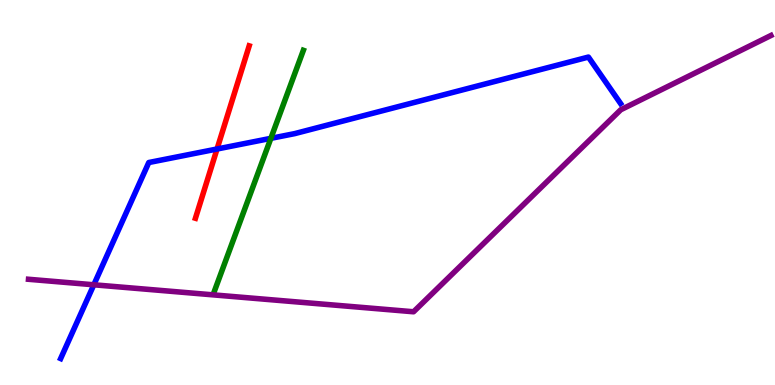[{'lines': ['blue', 'red'], 'intersections': [{'x': 2.8, 'y': 6.13}]}, {'lines': ['green', 'red'], 'intersections': []}, {'lines': ['purple', 'red'], 'intersections': []}, {'lines': ['blue', 'green'], 'intersections': [{'x': 3.49, 'y': 6.41}]}, {'lines': ['blue', 'purple'], 'intersections': [{'x': 1.21, 'y': 2.6}]}, {'lines': ['green', 'purple'], 'intersections': []}]